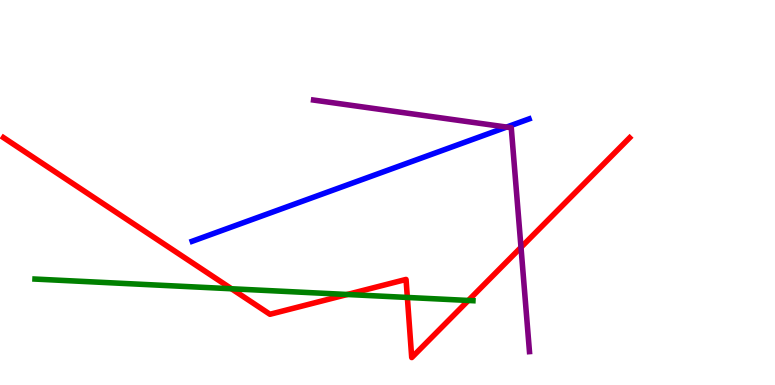[{'lines': ['blue', 'red'], 'intersections': []}, {'lines': ['green', 'red'], 'intersections': [{'x': 2.99, 'y': 2.5}, {'x': 4.48, 'y': 2.35}, {'x': 5.26, 'y': 2.27}, {'x': 6.04, 'y': 2.2}]}, {'lines': ['purple', 'red'], 'intersections': [{'x': 6.72, 'y': 3.58}]}, {'lines': ['blue', 'green'], 'intersections': []}, {'lines': ['blue', 'purple'], 'intersections': [{'x': 6.54, 'y': 6.7}]}, {'lines': ['green', 'purple'], 'intersections': []}]